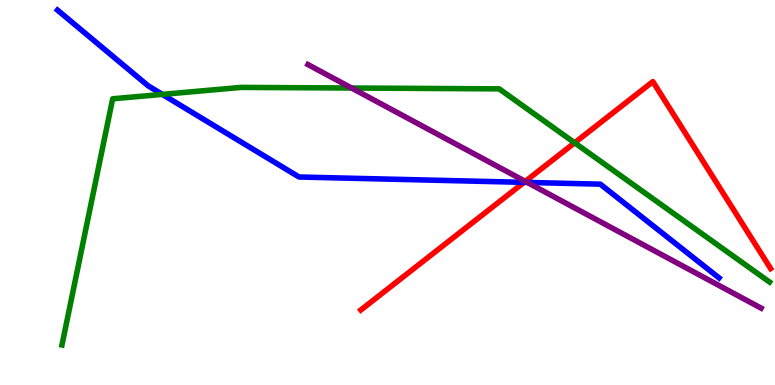[{'lines': ['blue', 'red'], 'intersections': [{'x': 6.76, 'y': 5.26}]}, {'lines': ['green', 'red'], 'intersections': [{'x': 7.41, 'y': 6.29}]}, {'lines': ['purple', 'red'], 'intersections': [{'x': 6.78, 'y': 5.29}]}, {'lines': ['blue', 'green'], 'intersections': [{'x': 2.09, 'y': 7.55}]}, {'lines': ['blue', 'purple'], 'intersections': [{'x': 6.8, 'y': 5.26}]}, {'lines': ['green', 'purple'], 'intersections': [{'x': 4.54, 'y': 7.71}]}]